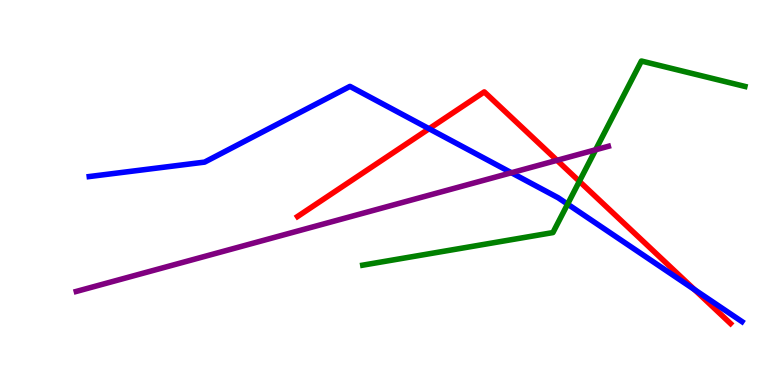[{'lines': ['blue', 'red'], 'intersections': [{'x': 5.54, 'y': 6.66}, {'x': 8.96, 'y': 2.48}]}, {'lines': ['green', 'red'], 'intersections': [{'x': 7.48, 'y': 5.29}]}, {'lines': ['purple', 'red'], 'intersections': [{'x': 7.19, 'y': 5.84}]}, {'lines': ['blue', 'green'], 'intersections': [{'x': 7.32, 'y': 4.7}]}, {'lines': ['blue', 'purple'], 'intersections': [{'x': 6.6, 'y': 5.51}]}, {'lines': ['green', 'purple'], 'intersections': [{'x': 7.69, 'y': 6.11}]}]